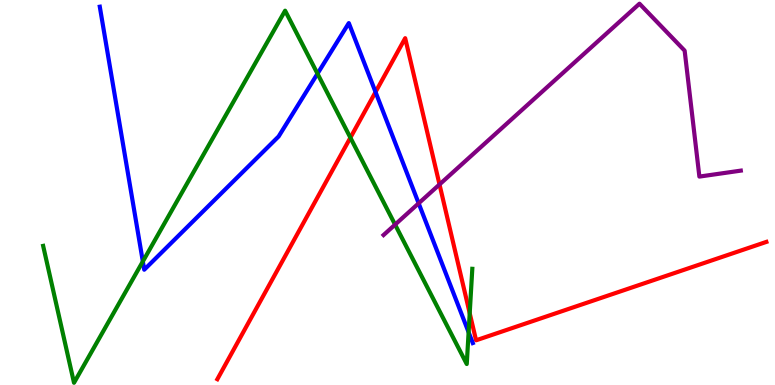[{'lines': ['blue', 'red'], 'intersections': [{'x': 4.85, 'y': 7.61}]}, {'lines': ['green', 'red'], 'intersections': [{'x': 4.52, 'y': 6.42}, {'x': 6.06, 'y': 1.86}]}, {'lines': ['purple', 'red'], 'intersections': [{'x': 5.67, 'y': 5.21}]}, {'lines': ['blue', 'green'], 'intersections': [{'x': 1.84, 'y': 3.21}, {'x': 4.1, 'y': 8.09}, {'x': 6.05, 'y': 1.37}]}, {'lines': ['blue', 'purple'], 'intersections': [{'x': 5.4, 'y': 4.72}]}, {'lines': ['green', 'purple'], 'intersections': [{'x': 5.1, 'y': 4.17}]}]